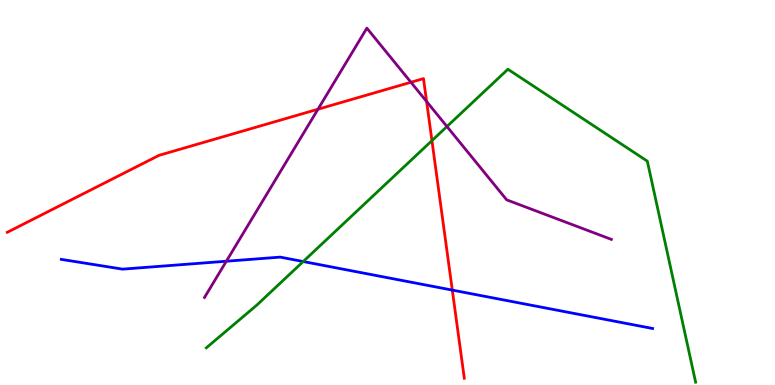[{'lines': ['blue', 'red'], 'intersections': [{'x': 5.84, 'y': 2.46}]}, {'lines': ['green', 'red'], 'intersections': [{'x': 5.57, 'y': 6.35}]}, {'lines': ['purple', 'red'], 'intersections': [{'x': 4.1, 'y': 7.16}, {'x': 5.3, 'y': 7.86}, {'x': 5.5, 'y': 7.36}]}, {'lines': ['blue', 'green'], 'intersections': [{'x': 3.91, 'y': 3.21}]}, {'lines': ['blue', 'purple'], 'intersections': [{'x': 2.92, 'y': 3.21}]}, {'lines': ['green', 'purple'], 'intersections': [{'x': 5.77, 'y': 6.71}]}]